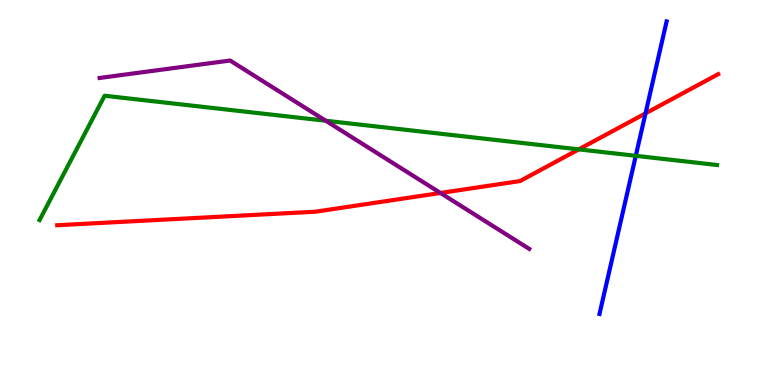[{'lines': ['blue', 'red'], 'intersections': [{'x': 8.33, 'y': 7.06}]}, {'lines': ['green', 'red'], 'intersections': [{'x': 7.47, 'y': 6.12}]}, {'lines': ['purple', 'red'], 'intersections': [{'x': 5.68, 'y': 4.99}]}, {'lines': ['blue', 'green'], 'intersections': [{'x': 8.2, 'y': 5.95}]}, {'lines': ['blue', 'purple'], 'intersections': []}, {'lines': ['green', 'purple'], 'intersections': [{'x': 4.2, 'y': 6.86}]}]